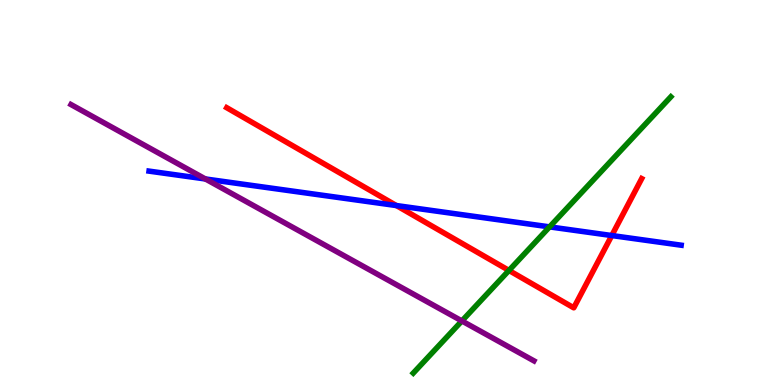[{'lines': ['blue', 'red'], 'intersections': [{'x': 5.12, 'y': 4.66}, {'x': 7.89, 'y': 3.88}]}, {'lines': ['green', 'red'], 'intersections': [{'x': 6.57, 'y': 2.98}]}, {'lines': ['purple', 'red'], 'intersections': []}, {'lines': ['blue', 'green'], 'intersections': [{'x': 7.09, 'y': 4.11}]}, {'lines': ['blue', 'purple'], 'intersections': [{'x': 2.65, 'y': 5.35}]}, {'lines': ['green', 'purple'], 'intersections': [{'x': 5.96, 'y': 1.66}]}]